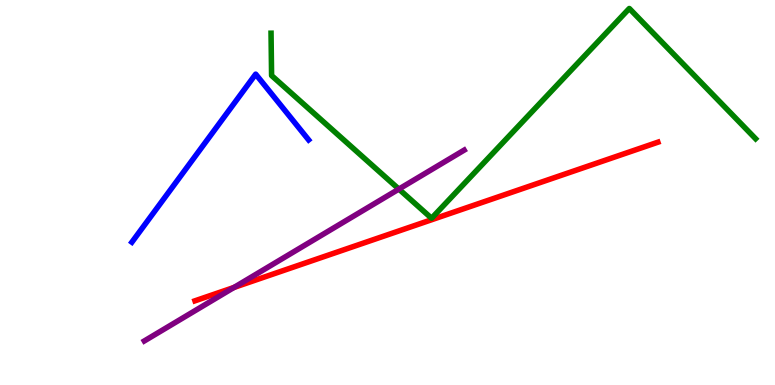[{'lines': ['blue', 'red'], 'intersections': []}, {'lines': ['green', 'red'], 'intersections': []}, {'lines': ['purple', 'red'], 'intersections': [{'x': 3.02, 'y': 2.53}]}, {'lines': ['blue', 'green'], 'intersections': []}, {'lines': ['blue', 'purple'], 'intersections': []}, {'lines': ['green', 'purple'], 'intersections': [{'x': 5.15, 'y': 5.09}]}]